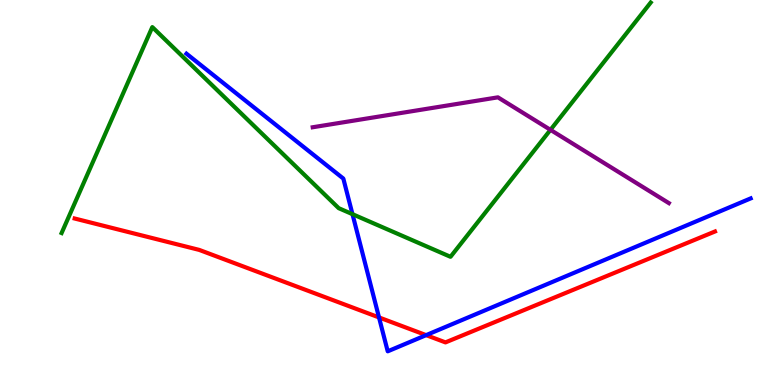[{'lines': ['blue', 'red'], 'intersections': [{'x': 4.89, 'y': 1.76}, {'x': 5.5, 'y': 1.3}]}, {'lines': ['green', 'red'], 'intersections': []}, {'lines': ['purple', 'red'], 'intersections': []}, {'lines': ['blue', 'green'], 'intersections': [{'x': 4.55, 'y': 4.44}]}, {'lines': ['blue', 'purple'], 'intersections': []}, {'lines': ['green', 'purple'], 'intersections': [{'x': 7.1, 'y': 6.63}]}]